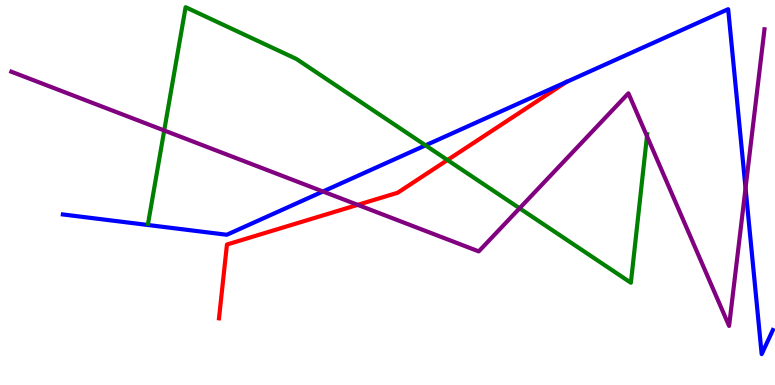[{'lines': ['blue', 'red'], 'intersections': []}, {'lines': ['green', 'red'], 'intersections': [{'x': 5.77, 'y': 5.84}]}, {'lines': ['purple', 'red'], 'intersections': [{'x': 4.62, 'y': 4.68}]}, {'lines': ['blue', 'green'], 'intersections': [{'x': 5.49, 'y': 6.22}]}, {'lines': ['blue', 'purple'], 'intersections': [{'x': 4.17, 'y': 5.03}, {'x': 9.62, 'y': 5.11}]}, {'lines': ['green', 'purple'], 'intersections': [{'x': 2.12, 'y': 6.61}, {'x': 6.7, 'y': 4.59}, {'x': 8.35, 'y': 6.46}]}]